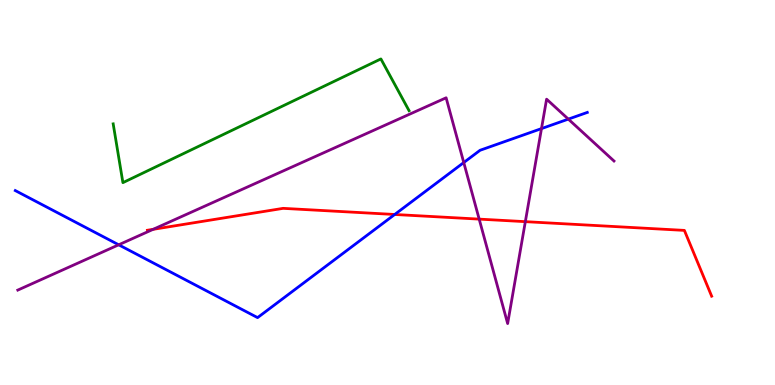[{'lines': ['blue', 'red'], 'intersections': [{'x': 5.09, 'y': 4.43}]}, {'lines': ['green', 'red'], 'intersections': []}, {'lines': ['purple', 'red'], 'intersections': [{'x': 1.98, 'y': 4.04}, {'x': 6.18, 'y': 4.31}, {'x': 6.78, 'y': 4.24}]}, {'lines': ['blue', 'green'], 'intersections': []}, {'lines': ['blue', 'purple'], 'intersections': [{'x': 1.53, 'y': 3.64}, {'x': 5.98, 'y': 5.78}, {'x': 6.99, 'y': 6.66}, {'x': 7.33, 'y': 6.91}]}, {'lines': ['green', 'purple'], 'intersections': []}]